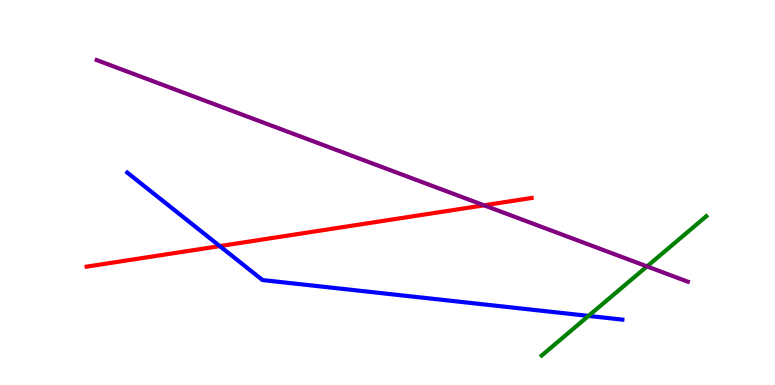[{'lines': ['blue', 'red'], 'intersections': [{'x': 2.84, 'y': 3.61}]}, {'lines': ['green', 'red'], 'intersections': []}, {'lines': ['purple', 'red'], 'intersections': [{'x': 6.25, 'y': 4.67}]}, {'lines': ['blue', 'green'], 'intersections': [{'x': 7.59, 'y': 1.79}]}, {'lines': ['blue', 'purple'], 'intersections': []}, {'lines': ['green', 'purple'], 'intersections': [{'x': 8.35, 'y': 3.08}]}]